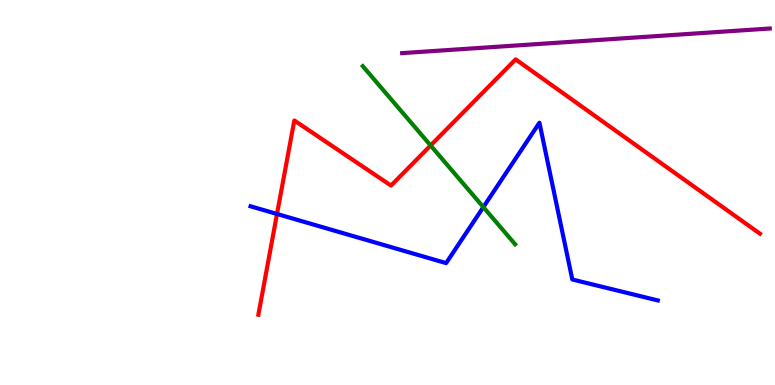[{'lines': ['blue', 'red'], 'intersections': [{'x': 3.57, 'y': 4.44}]}, {'lines': ['green', 'red'], 'intersections': [{'x': 5.56, 'y': 6.22}]}, {'lines': ['purple', 'red'], 'intersections': []}, {'lines': ['blue', 'green'], 'intersections': [{'x': 6.24, 'y': 4.62}]}, {'lines': ['blue', 'purple'], 'intersections': []}, {'lines': ['green', 'purple'], 'intersections': []}]